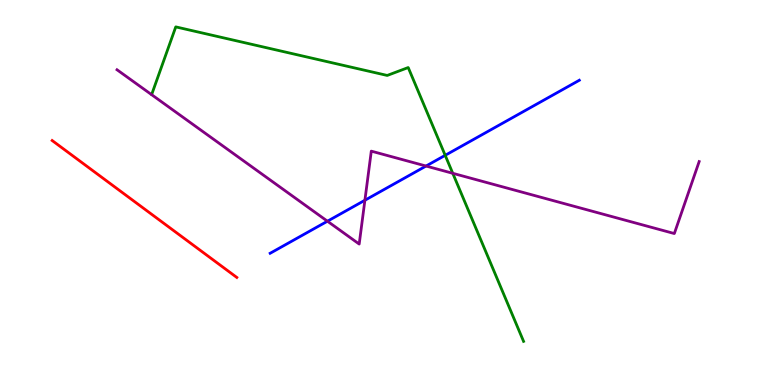[{'lines': ['blue', 'red'], 'intersections': []}, {'lines': ['green', 'red'], 'intersections': []}, {'lines': ['purple', 'red'], 'intersections': []}, {'lines': ['blue', 'green'], 'intersections': [{'x': 5.74, 'y': 5.97}]}, {'lines': ['blue', 'purple'], 'intersections': [{'x': 4.23, 'y': 4.25}, {'x': 4.71, 'y': 4.8}, {'x': 5.5, 'y': 5.69}]}, {'lines': ['green', 'purple'], 'intersections': [{'x': 5.84, 'y': 5.5}]}]